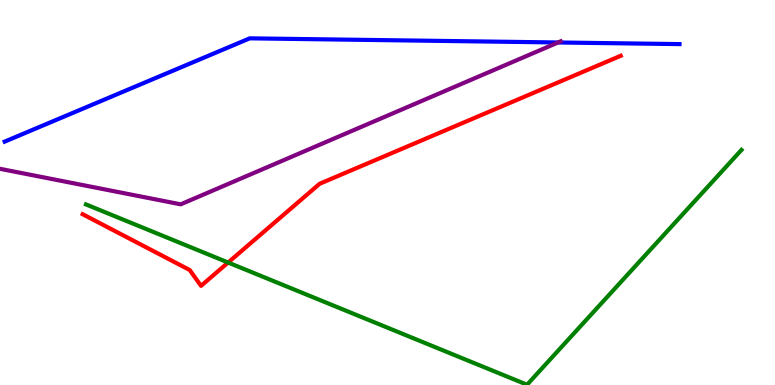[{'lines': ['blue', 'red'], 'intersections': []}, {'lines': ['green', 'red'], 'intersections': [{'x': 2.94, 'y': 3.18}]}, {'lines': ['purple', 'red'], 'intersections': []}, {'lines': ['blue', 'green'], 'intersections': []}, {'lines': ['blue', 'purple'], 'intersections': [{'x': 7.2, 'y': 8.9}]}, {'lines': ['green', 'purple'], 'intersections': []}]